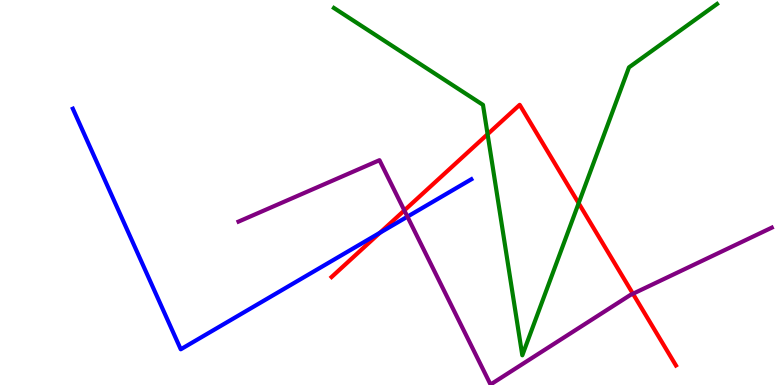[{'lines': ['blue', 'red'], 'intersections': [{'x': 4.9, 'y': 3.95}]}, {'lines': ['green', 'red'], 'intersections': [{'x': 6.29, 'y': 6.51}, {'x': 7.47, 'y': 4.72}]}, {'lines': ['purple', 'red'], 'intersections': [{'x': 5.22, 'y': 4.53}, {'x': 8.17, 'y': 2.37}]}, {'lines': ['blue', 'green'], 'intersections': []}, {'lines': ['blue', 'purple'], 'intersections': [{'x': 5.26, 'y': 4.37}]}, {'lines': ['green', 'purple'], 'intersections': []}]